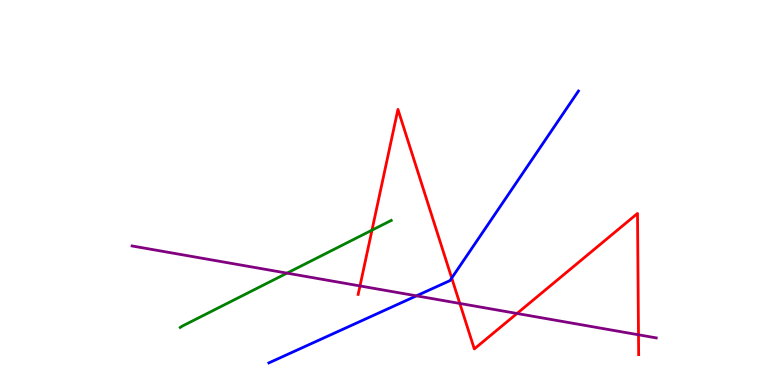[{'lines': ['blue', 'red'], 'intersections': [{'x': 5.83, 'y': 2.78}]}, {'lines': ['green', 'red'], 'intersections': [{'x': 4.8, 'y': 4.02}]}, {'lines': ['purple', 'red'], 'intersections': [{'x': 4.64, 'y': 2.57}, {'x': 5.93, 'y': 2.12}, {'x': 6.67, 'y': 1.86}, {'x': 8.24, 'y': 1.3}]}, {'lines': ['blue', 'green'], 'intersections': []}, {'lines': ['blue', 'purple'], 'intersections': [{'x': 5.37, 'y': 2.32}]}, {'lines': ['green', 'purple'], 'intersections': [{'x': 3.7, 'y': 2.91}]}]